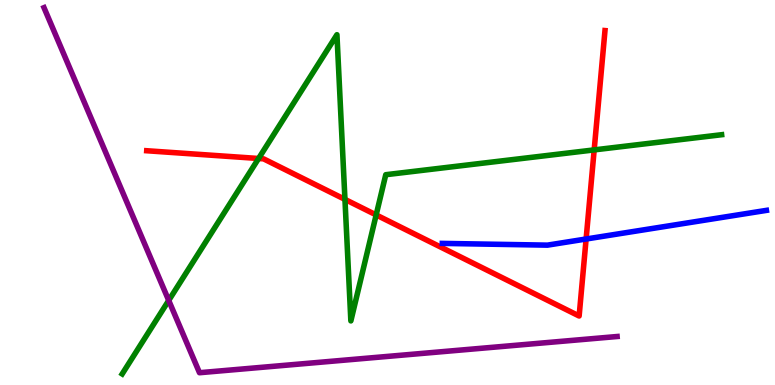[{'lines': ['blue', 'red'], 'intersections': [{'x': 7.56, 'y': 3.79}]}, {'lines': ['green', 'red'], 'intersections': [{'x': 3.34, 'y': 5.88}, {'x': 4.45, 'y': 4.82}, {'x': 4.85, 'y': 4.42}, {'x': 7.67, 'y': 6.11}]}, {'lines': ['purple', 'red'], 'intersections': []}, {'lines': ['blue', 'green'], 'intersections': []}, {'lines': ['blue', 'purple'], 'intersections': []}, {'lines': ['green', 'purple'], 'intersections': [{'x': 2.18, 'y': 2.2}]}]